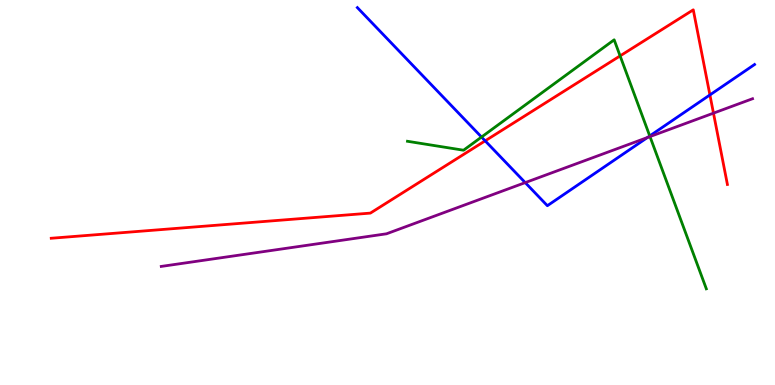[{'lines': ['blue', 'red'], 'intersections': [{'x': 6.26, 'y': 6.34}, {'x': 9.16, 'y': 7.53}]}, {'lines': ['green', 'red'], 'intersections': [{'x': 8.0, 'y': 8.55}]}, {'lines': ['purple', 'red'], 'intersections': [{'x': 9.21, 'y': 7.06}]}, {'lines': ['blue', 'green'], 'intersections': [{'x': 6.21, 'y': 6.44}, {'x': 8.38, 'y': 6.47}]}, {'lines': ['blue', 'purple'], 'intersections': [{'x': 6.78, 'y': 5.26}, {'x': 8.35, 'y': 6.43}]}, {'lines': ['green', 'purple'], 'intersections': [{'x': 8.39, 'y': 6.45}]}]